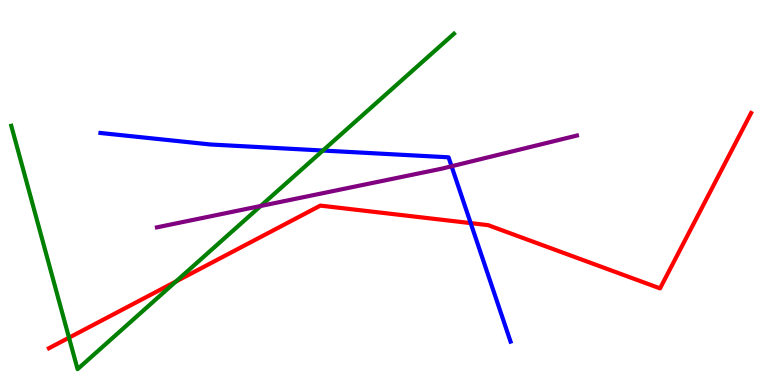[{'lines': ['blue', 'red'], 'intersections': [{'x': 6.07, 'y': 4.2}]}, {'lines': ['green', 'red'], 'intersections': [{'x': 0.89, 'y': 1.23}, {'x': 2.27, 'y': 2.69}]}, {'lines': ['purple', 'red'], 'intersections': []}, {'lines': ['blue', 'green'], 'intersections': [{'x': 4.17, 'y': 6.09}]}, {'lines': ['blue', 'purple'], 'intersections': [{'x': 5.83, 'y': 5.68}]}, {'lines': ['green', 'purple'], 'intersections': [{'x': 3.36, 'y': 4.65}]}]